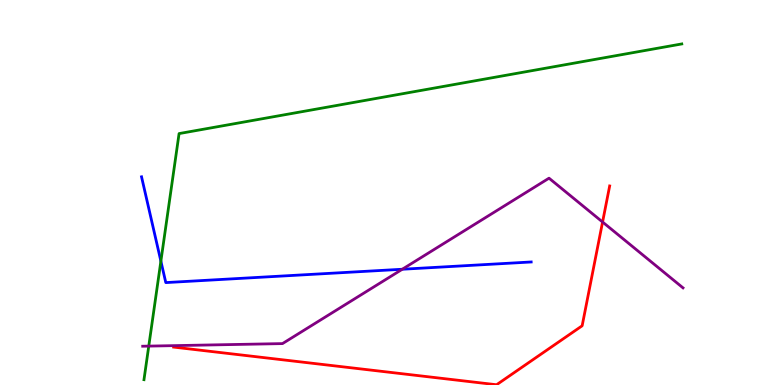[{'lines': ['blue', 'red'], 'intersections': []}, {'lines': ['green', 'red'], 'intersections': []}, {'lines': ['purple', 'red'], 'intersections': [{'x': 7.78, 'y': 4.23}]}, {'lines': ['blue', 'green'], 'intersections': [{'x': 2.08, 'y': 3.22}]}, {'lines': ['blue', 'purple'], 'intersections': [{'x': 5.19, 'y': 3.01}]}, {'lines': ['green', 'purple'], 'intersections': [{'x': 1.92, 'y': 1.01}]}]